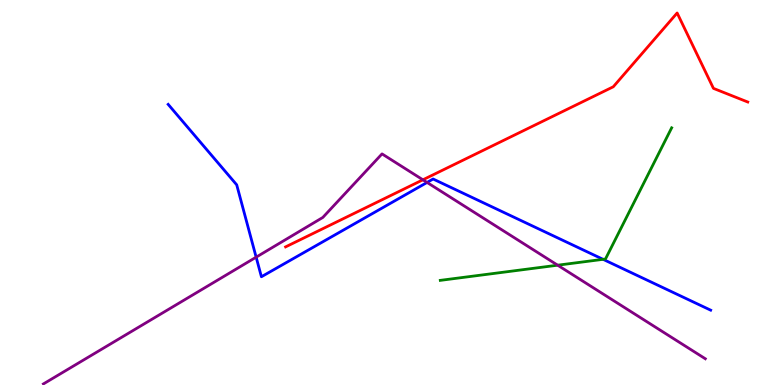[{'lines': ['blue', 'red'], 'intersections': []}, {'lines': ['green', 'red'], 'intersections': []}, {'lines': ['purple', 'red'], 'intersections': [{'x': 5.46, 'y': 5.33}]}, {'lines': ['blue', 'green'], 'intersections': [{'x': 7.78, 'y': 3.26}]}, {'lines': ['blue', 'purple'], 'intersections': [{'x': 3.31, 'y': 3.32}, {'x': 5.51, 'y': 5.26}]}, {'lines': ['green', 'purple'], 'intersections': [{'x': 7.2, 'y': 3.11}]}]